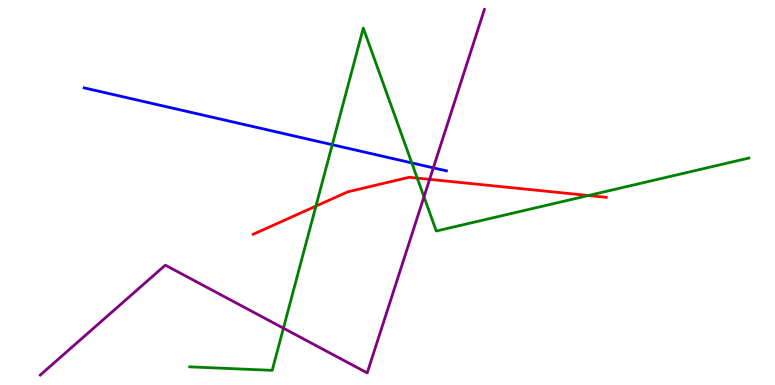[{'lines': ['blue', 'red'], 'intersections': []}, {'lines': ['green', 'red'], 'intersections': [{'x': 4.08, 'y': 4.65}, {'x': 5.38, 'y': 5.37}, {'x': 7.59, 'y': 4.92}]}, {'lines': ['purple', 'red'], 'intersections': [{'x': 5.54, 'y': 5.34}]}, {'lines': ['blue', 'green'], 'intersections': [{'x': 4.29, 'y': 6.24}, {'x': 5.31, 'y': 5.77}]}, {'lines': ['blue', 'purple'], 'intersections': [{'x': 5.59, 'y': 5.64}]}, {'lines': ['green', 'purple'], 'intersections': [{'x': 3.66, 'y': 1.48}, {'x': 5.47, 'y': 4.89}]}]